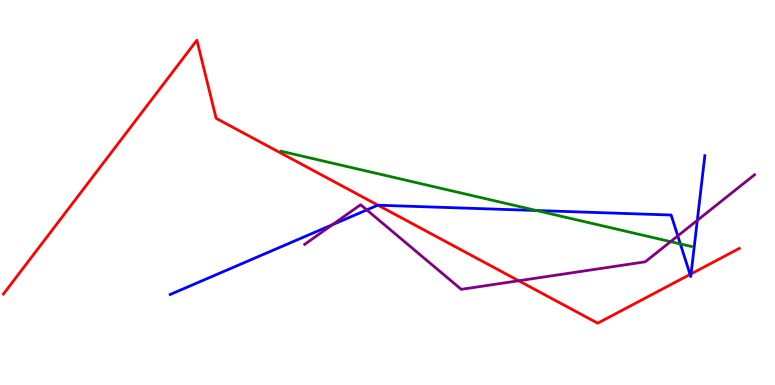[{'lines': ['blue', 'red'], 'intersections': [{'x': 4.88, 'y': 4.67}, {'x': 8.9, 'y': 2.87}, {'x': 8.92, 'y': 2.89}]}, {'lines': ['green', 'red'], 'intersections': []}, {'lines': ['purple', 'red'], 'intersections': [{'x': 6.69, 'y': 2.71}]}, {'lines': ['blue', 'green'], 'intersections': [{'x': 6.92, 'y': 4.53}, {'x': 8.78, 'y': 3.66}]}, {'lines': ['blue', 'purple'], 'intersections': [{'x': 4.29, 'y': 4.16}, {'x': 4.73, 'y': 4.55}, {'x': 8.75, 'y': 3.87}, {'x': 9.0, 'y': 4.28}]}, {'lines': ['green', 'purple'], 'intersections': [{'x': 8.65, 'y': 3.72}]}]